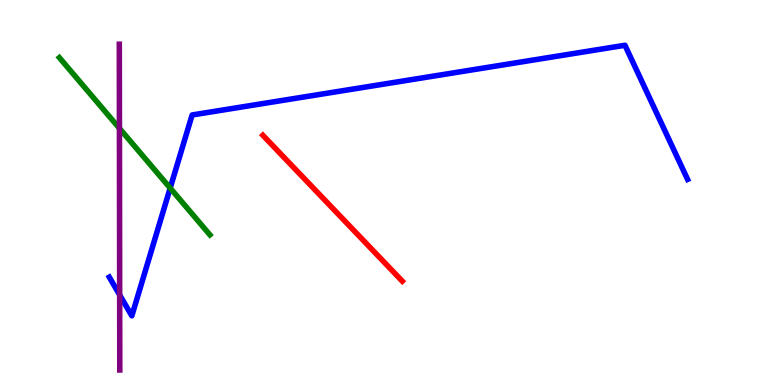[{'lines': ['blue', 'red'], 'intersections': []}, {'lines': ['green', 'red'], 'intersections': []}, {'lines': ['purple', 'red'], 'intersections': []}, {'lines': ['blue', 'green'], 'intersections': [{'x': 2.2, 'y': 5.12}]}, {'lines': ['blue', 'purple'], 'intersections': [{'x': 1.54, 'y': 2.34}]}, {'lines': ['green', 'purple'], 'intersections': [{'x': 1.54, 'y': 6.67}]}]